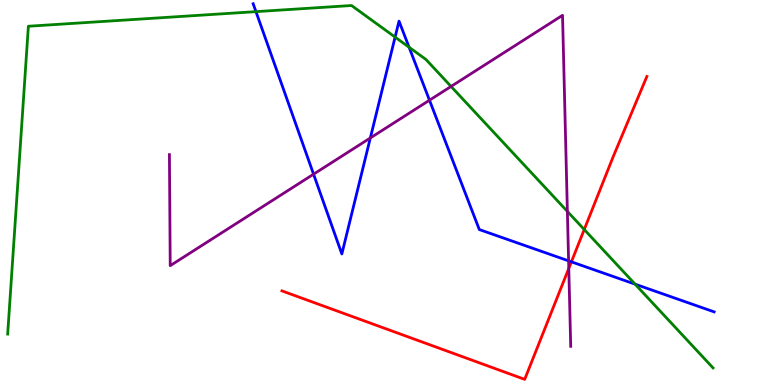[{'lines': ['blue', 'red'], 'intersections': [{'x': 7.37, 'y': 3.2}]}, {'lines': ['green', 'red'], 'intersections': [{'x': 7.54, 'y': 4.04}]}, {'lines': ['purple', 'red'], 'intersections': [{'x': 7.34, 'y': 3.03}]}, {'lines': ['blue', 'green'], 'intersections': [{'x': 3.3, 'y': 9.7}, {'x': 5.1, 'y': 9.04}, {'x': 5.28, 'y': 8.77}, {'x': 8.19, 'y': 2.62}]}, {'lines': ['blue', 'purple'], 'intersections': [{'x': 4.05, 'y': 5.48}, {'x': 4.78, 'y': 6.42}, {'x': 5.54, 'y': 7.4}, {'x': 7.34, 'y': 3.22}]}, {'lines': ['green', 'purple'], 'intersections': [{'x': 5.82, 'y': 7.75}, {'x': 7.32, 'y': 4.51}]}]